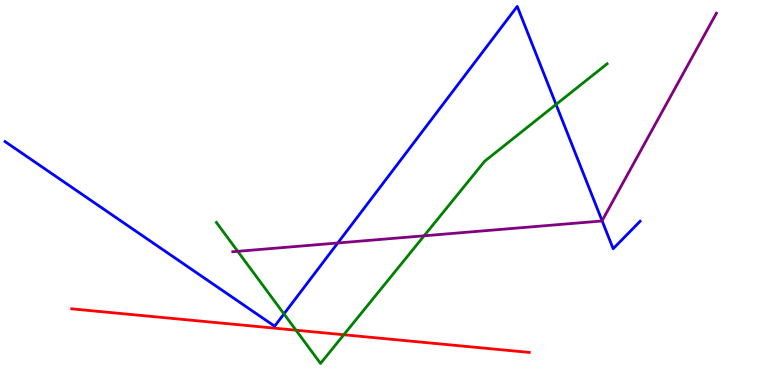[{'lines': ['blue', 'red'], 'intersections': []}, {'lines': ['green', 'red'], 'intersections': [{'x': 3.82, 'y': 1.42}, {'x': 4.44, 'y': 1.31}]}, {'lines': ['purple', 'red'], 'intersections': []}, {'lines': ['blue', 'green'], 'intersections': [{'x': 3.66, 'y': 1.85}, {'x': 7.17, 'y': 7.29}]}, {'lines': ['blue', 'purple'], 'intersections': [{'x': 4.36, 'y': 3.69}, {'x': 7.77, 'y': 4.27}]}, {'lines': ['green', 'purple'], 'intersections': [{'x': 3.07, 'y': 3.47}, {'x': 5.47, 'y': 3.88}]}]